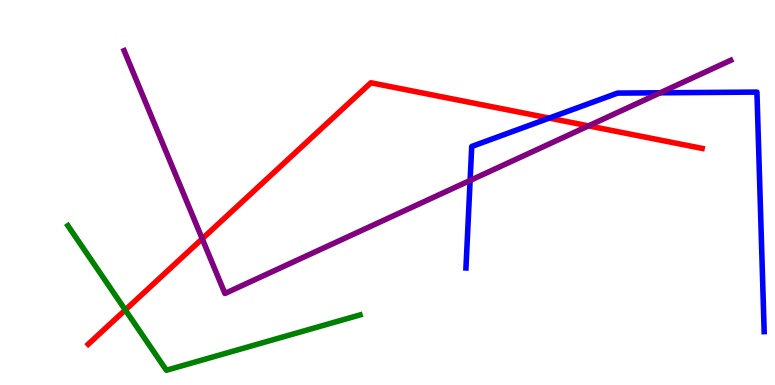[{'lines': ['blue', 'red'], 'intersections': [{'x': 7.09, 'y': 6.93}]}, {'lines': ['green', 'red'], 'intersections': [{'x': 1.62, 'y': 1.95}]}, {'lines': ['purple', 'red'], 'intersections': [{'x': 2.61, 'y': 3.8}, {'x': 7.59, 'y': 6.73}]}, {'lines': ['blue', 'green'], 'intersections': []}, {'lines': ['blue', 'purple'], 'intersections': [{'x': 6.07, 'y': 5.31}, {'x': 8.52, 'y': 7.59}]}, {'lines': ['green', 'purple'], 'intersections': []}]